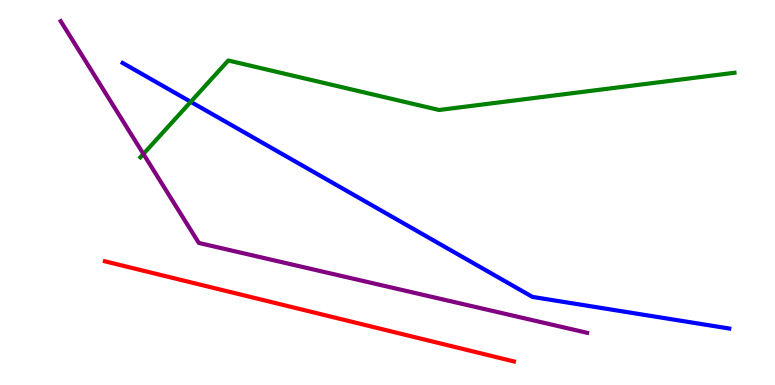[{'lines': ['blue', 'red'], 'intersections': []}, {'lines': ['green', 'red'], 'intersections': []}, {'lines': ['purple', 'red'], 'intersections': []}, {'lines': ['blue', 'green'], 'intersections': [{'x': 2.46, 'y': 7.36}]}, {'lines': ['blue', 'purple'], 'intersections': []}, {'lines': ['green', 'purple'], 'intersections': [{'x': 1.85, 'y': 6.0}]}]